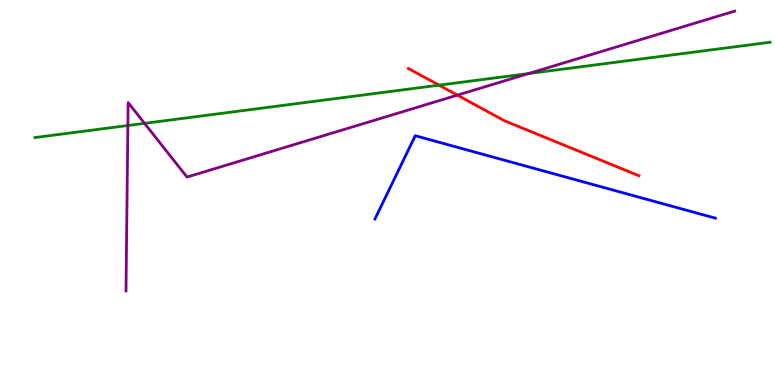[{'lines': ['blue', 'red'], 'intersections': []}, {'lines': ['green', 'red'], 'intersections': [{'x': 5.67, 'y': 7.79}]}, {'lines': ['purple', 'red'], 'intersections': [{'x': 5.9, 'y': 7.53}]}, {'lines': ['blue', 'green'], 'intersections': []}, {'lines': ['blue', 'purple'], 'intersections': []}, {'lines': ['green', 'purple'], 'intersections': [{'x': 1.65, 'y': 6.74}, {'x': 1.87, 'y': 6.8}, {'x': 6.82, 'y': 8.09}]}]